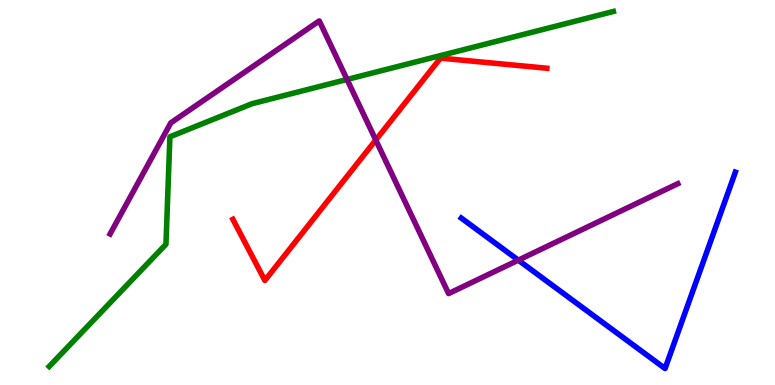[{'lines': ['blue', 'red'], 'intersections': []}, {'lines': ['green', 'red'], 'intersections': []}, {'lines': ['purple', 'red'], 'intersections': [{'x': 4.85, 'y': 6.36}]}, {'lines': ['blue', 'green'], 'intersections': []}, {'lines': ['blue', 'purple'], 'intersections': [{'x': 6.69, 'y': 3.24}]}, {'lines': ['green', 'purple'], 'intersections': [{'x': 4.48, 'y': 7.94}]}]